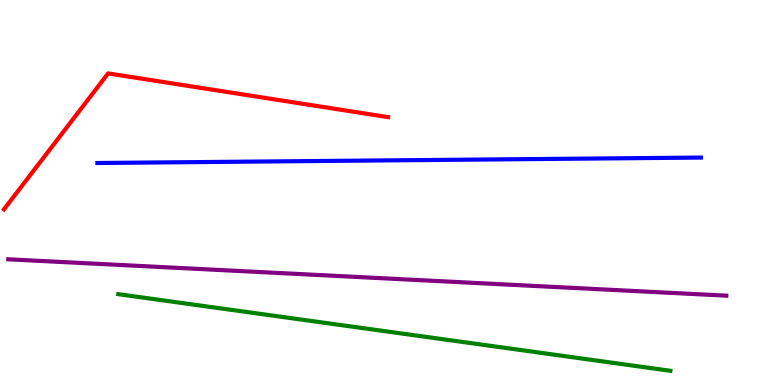[{'lines': ['blue', 'red'], 'intersections': []}, {'lines': ['green', 'red'], 'intersections': []}, {'lines': ['purple', 'red'], 'intersections': []}, {'lines': ['blue', 'green'], 'intersections': []}, {'lines': ['blue', 'purple'], 'intersections': []}, {'lines': ['green', 'purple'], 'intersections': []}]